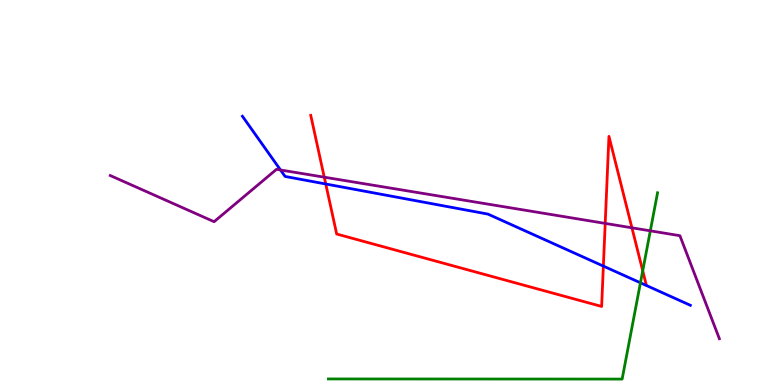[{'lines': ['blue', 'red'], 'intersections': [{'x': 4.2, 'y': 5.22}, {'x': 7.79, 'y': 3.09}]}, {'lines': ['green', 'red'], 'intersections': [{'x': 8.29, 'y': 2.97}]}, {'lines': ['purple', 'red'], 'intersections': [{'x': 4.18, 'y': 5.4}, {'x': 7.81, 'y': 4.2}, {'x': 8.15, 'y': 4.08}]}, {'lines': ['blue', 'green'], 'intersections': [{'x': 8.26, 'y': 2.65}]}, {'lines': ['blue', 'purple'], 'intersections': [{'x': 3.62, 'y': 5.58}]}, {'lines': ['green', 'purple'], 'intersections': [{'x': 8.39, 'y': 4.0}]}]